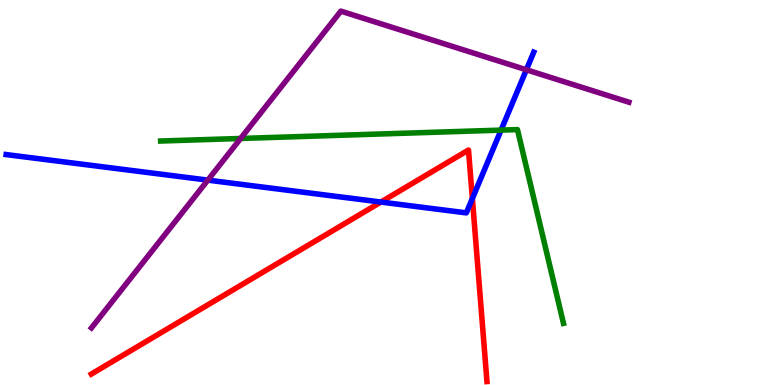[{'lines': ['blue', 'red'], 'intersections': [{'x': 4.91, 'y': 4.75}, {'x': 6.09, 'y': 4.84}]}, {'lines': ['green', 'red'], 'intersections': []}, {'lines': ['purple', 'red'], 'intersections': []}, {'lines': ['blue', 'green'], 'intersections': [{'x': 6.47, 'y': 6.62}]}, {'lines': ['blue', 'purple'], 'intersections': [{'x': 2.68, 'y': 5.32}, {'x': 6.79, 'y': 8.19}]}, {'lines': ['green', 'purple'], 'intersections': [{'x': 3.1, 'y': 6.4}]}]